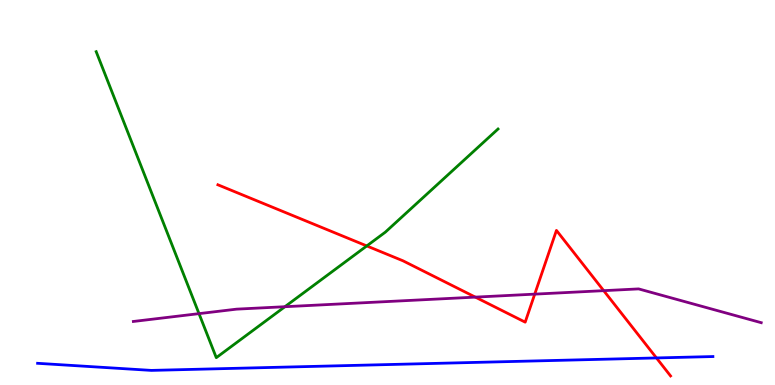[{'lines': ['blue', 'red'], 'intersections': [{'x': 8.47, 'y': 0.703}]}, {'lines': ['green', 'red'], 'intersections': [{'x': 4.73, 'y': 3.61}]}, {'lines': ['purple', 'red'], 'intersections': [{'x': 6.13, 'y': 2.28}, {'x': 6.9, 'y': 2.36}, {'x': 7.79, 'y': 2.45}]}, {'lines': ['blue', 'green'], 'intersections': []}, {'lines': ['blue', 'purple'], 'intersections': []}, {'lines': ['green', 'purple'], 'intersections': [{'x': 2.57, 'y': 1.85}, {'x': 3.68, 'y': 2.03}]}]